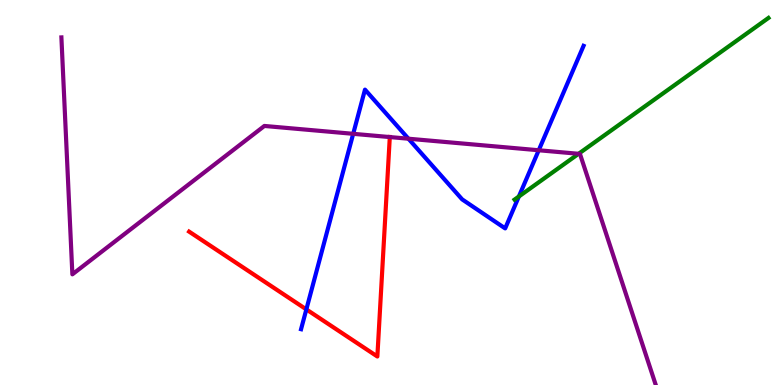[{'lines': ['blue', 'red'], 'intersections': [{'x': 3.95, 'y': 1.96}]}, {'lines': ['green', 'red'], 'intersections': []}, {'lines': ['purple', 'red'], 'intersections': [{'x': 5.03, 'y': 6.44}]}, {'lines': ['blue', 'green'], 'intersections': [{'x': 6.7, 'y': 4.9}]}, {'lines': ['blue', 'purple'], 'intersections': [{'x': 4.56, 'y': 6.52}, {'x': 5.27, 'y': 6.4}, {'x': 6.95, 'y': 6.1}]}, {'lines': ['green', 'purple'], 'intersections': [{'x': 7.47, 'y': 6.01}]}]